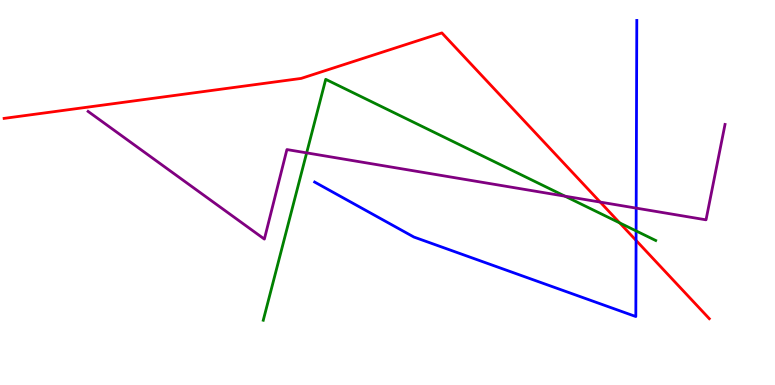[{'lines': ['blue', 'red'], 'intersections': [{'x': 8.21, 'y': 3.76}]}, {'lines': ['green', 'red'], 'intersections': [{'x': 8.0, 'y': 4.21}]}, {'lines': ['purple', 'red'], 'intersections': [{'x': 7.74, 'y': 4.75}]}, {'lines': ['blue', 'green'], 'intersections': [{'x': 8.21, 'y': 4.0}]}, {'lines': ['blue', 'purple'], 'intersections': [{'x': 8.21, 'y': 4.59}]}, {'lines': ['green', 'purple'], 'intersections': [{'x': 3.96, 'y': 6.03}, {'x': 7.29, 'y': 4.9}]}]